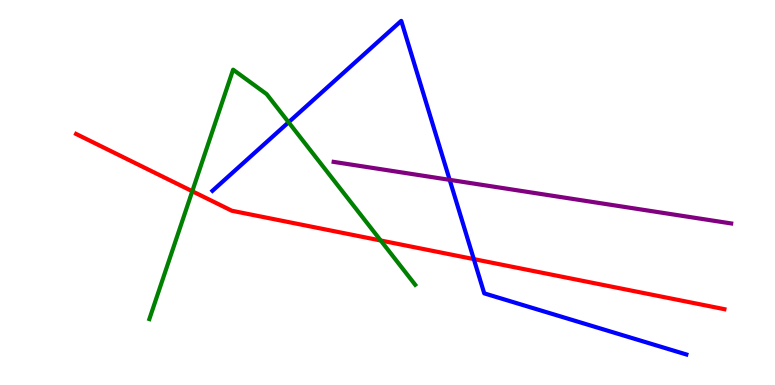[{'lines': ['blue', 'red'], 'intersections': [{'x': 6.11, 'y': 3.27}]}, {'lines': ['green', 'red'], 'intersections': [{'x': 2.48, 'y': 5.03}, {'x': 4.91, 'y': 3.75}]}, {'lines': ['purple', 'red'], 'intersections': []}, {'lines': ['blue', 'green'], 'intersections': [{'x': 3.72, 'y': 6.82}]}, {'lines': ['blue', 'purple'], 'intersections': [{'x': 5.8, 'y': 5.33}]}, {'lines': ['green', 'purple'], 'intersections': []}]